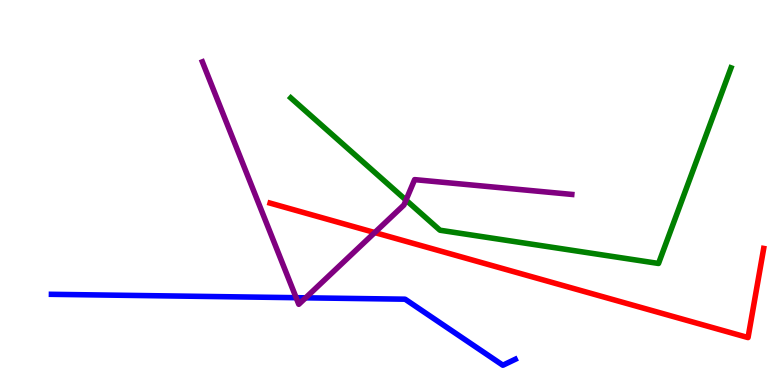[{'lines': ['blue', 'red'], 'intersections': []}, {'lines': ['green', 'red'], 'intersections': []}, {'lines': ['purple', 'red'], 'intersections': [{'x': 4.84, 'y': 3.96}]}, {'lines': ['blue', 'green'], 'intersections': []}, {'lines': ['blue', 'purple'], 'intersections': [{'x': 3.82, 'y': 2.27}, {'x': 3.94, 'y': 2.26}]}, {'lines': ['green', 'purple'], 'intersections': [{'x': 5.24, 'y': 4.8}]}]